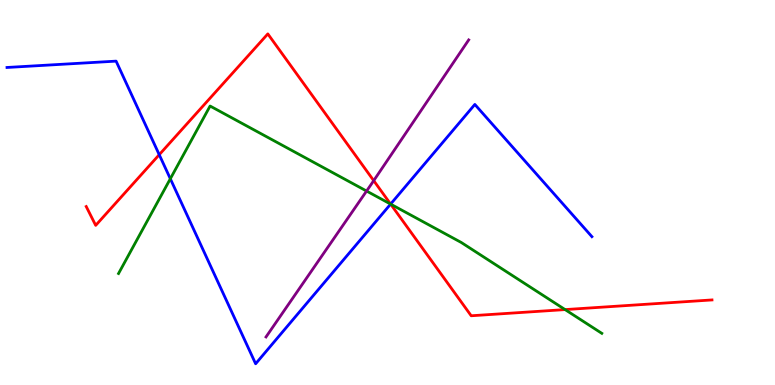[{'lines': ['blue', 'red'], 'intersections': [{'x': 2.05, 'y': 5.98}, {'x': 5.04, 'y': 4.7}]}, {'lines': ['green', 'red'], 'intersections': [{'x': 5.04, 'y': 4.7}, {'x': 7.29, 'y': 1.96}]}, {'lines': ['purple', 'red'], 'intersections': [{'x': 4.82, 'y': 5.31}]}, {'lines': ['blue', 'green'], 'intersections': [{'x': 2.2, 'y': 5.36}, {'x': 5.04, 'y': 4.7}]}, {'lines': ['blue', 'purple'], 'intersections': []}, {'lines': ['green', 'purple'], 'intersections': [{'x': 4.73, 'y': 5.04}]}]